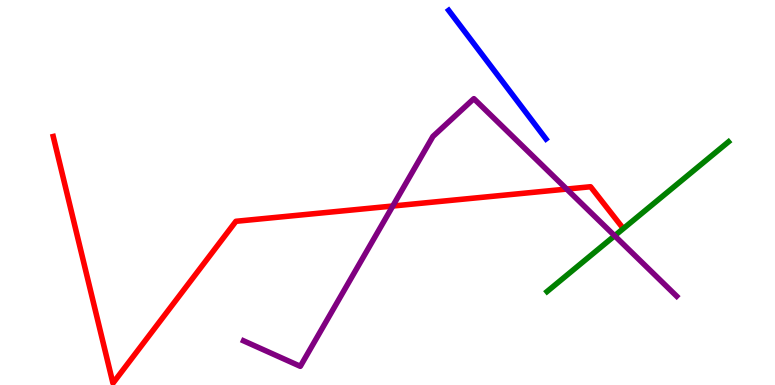[{'lines': ['blue', 'red'], 'intersections': []}, {'lines': ['green', 'red'], 'intersections': []}, {'lines': ['purple', 'red'], 'intersections': [{'x': 5.07, 'y': 4.65}, {'x': 7.31, 'y': 5.09}]}, {'lines': ['blue', 'green'], 'intersections': []}, {'lines': ['blue', 'purple'], 'intersections': []}, {'lines': ['green', 'purple'], 'intersections': [{'x': 7.93, 'y': 3.88}]}]